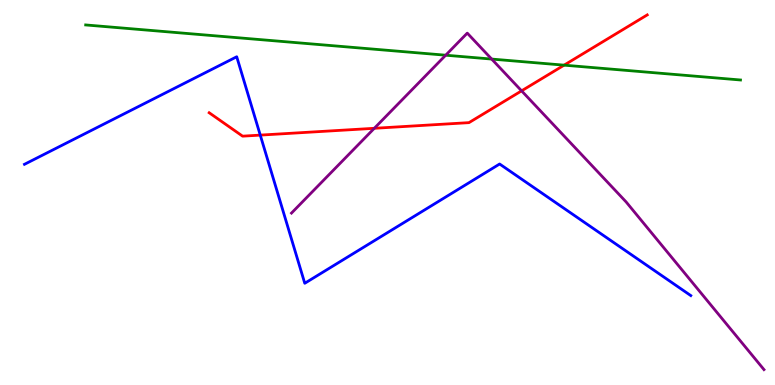[{'lines': ['blue', 'red'], 'intersections': [{'x': 3.36, 'y': 6.49}]}, {'lines': ['green', 'red'], 'intersections': [{'x': 7.28, 'y': 8.31}]}, {'lines': ['purple', 'red'], 'intersections': [{'x': 4.83, 'y': 6.67}, {'x': 6.73, 'y': 7.64}]}, {'lines': ['blue', 'green'], 'intersections': []}, {'lines': ['blue', 'purple'], 'intersections': []}, {'lines': ['green', 'purple'], 'intersections': [{'x': 5.75, 'y': 8.57}, {'x': 6.34, 'y': 8.47}]}]